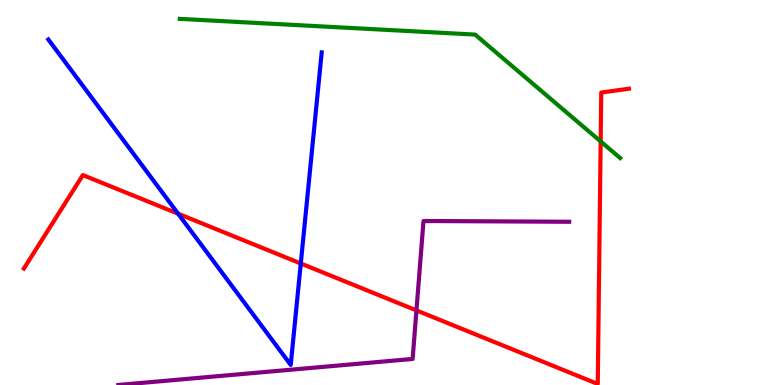[{'lines': ['blue', 'red'], 'intersections': [{'x': 2.3, 'y': 4.45}, {'x': 3.88, 'y': 3.16}]}, {'lines': ['green', 'red'], 'intersections': [{'x': 7.75, 'y': 6.33}]}, {'lines': ['purple', 'red'], 'intersections': [{'x': 5.37, 'y': 1.94}]}, {'lines': ['blue', 'green'], 'intersections': []}, {'lines': ['blue', 'purple'], 'intersections': []}, {'lines': ['green', 'purple'], 'intersections': []}]